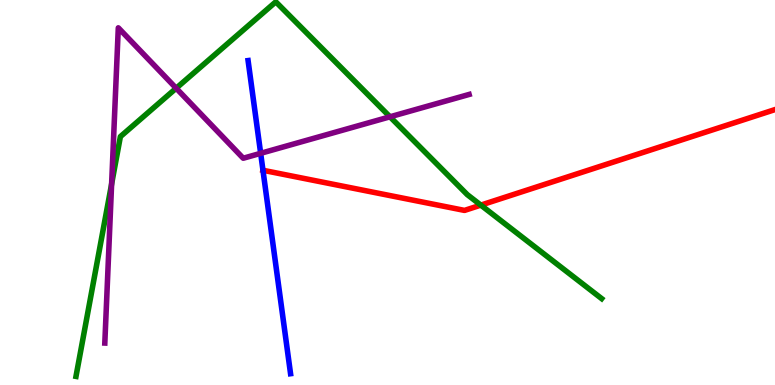[{'lines': ['blue', 'red'], 'intersections': [{'x': 3.39, 'y': 5.58}]}, {'lines': ['green', 'red'], 'intersections': [{'x': 6.2, 'y': 4.67}]}, {'lines': ['purple', 'red'], 'intersections': []}, {'lines': ['blue', 'green'], 'intersections': []}, {'lines': ['blue', 'purple'], 'intersections': [{'x': 3.36, 'y': 6.02}]}, {'lines': ['green', 'purple'], 'intersections': [{'x': 1.44, 'y': 5.22}, {'x': 2.27, 'y': 7.71}, {'x': 5.03, 'y': 6.97}]}]